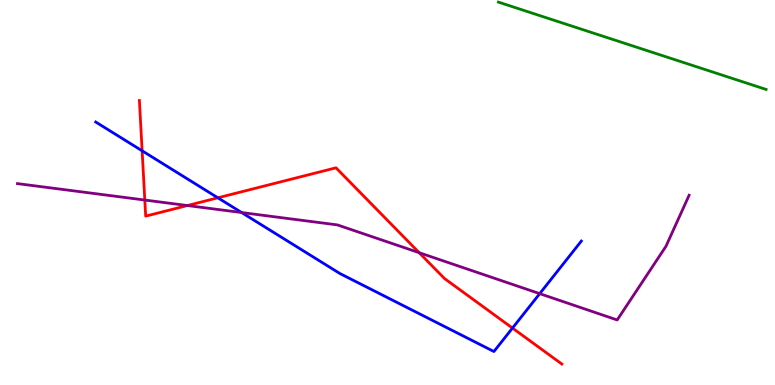[{'lines': ['blue', 'red'], 'intersections': [{'x': 1.83, 'y': 6.08}, {'x': 2.81, 'y': 4.86}, {'x': 6.61, 'y': 1.48}]}, {'lines': ['green', 'red'], 'intersections': []}, {'lines': ['purple', 'red'], 'intersections': [{'x': 1.87, 'y': 4.8}, {'x': 2.42, 'y': 4.66}, {'x': 5.41, 'y': 3.44}]}, {'lines': ['blue', 'green'], 'intersections': []}, {'lines': ['blue', 'purple'], 'intersections': [{'x': 3.12, 'y': 4.48}, {'x': 6.96, 'y': 2.37}]}, {'lines': ['green', 'purple'], 'intersections': []}]